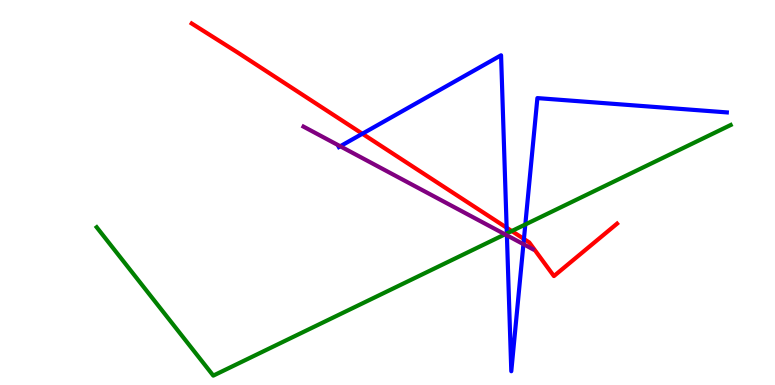[{'lines': ['blue', 'red'], 'intersections': [{'x': 4.68, 'y': 6.53}, {'x': 6.54, 'y': 4.09}, {'x': 6.76, 'y': 3.79}]}, {'lines': ['green', 'red'], 'intersections': [{'x': 6.6, 'y': 4.0}]}, {'lines': ['purple', 'red'], 'intersections': []}, {'lines': ['blue', 'green'], 'intersections': [{'x': 6.54, 'y': 3.94}, {'x': 6.78, 'y': 4.17}]}, {'lines': ['blue', 'purple'], 'intersections': [{'x': 4.39, 'y': 6.2}, {'x': 6.54, 'y': 3.89}, {'x': 6.75, 'y': 3.66}]}, {'lines': ['green', 'purple'], 'intersections': [{'x': 6.52, 'y': 3.91}]}]